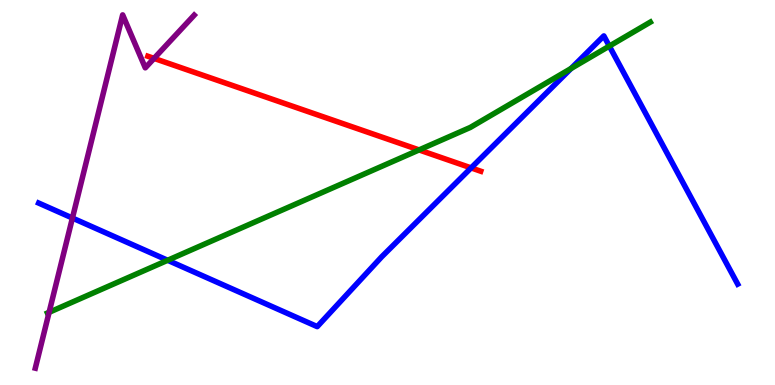[{'lines': ['blue', 'red'], 'intersections': [{'x': 6.08, 'y': 5.64}]}, {'lines': ['green', 'red'], 'intersections': [{'x': 5.41, 'y': 6.11}]}, {'lines': ['purple', 'red'], 'intersections': [{'x': 1.99, 'y': 8.48}]}, {'lines': ['blue', 'green'], 'intersections': [{'x': 2.16, 'y': 3.24}, {'x': 7.37, 'y': 8.22}, {'x': 7.86, 'y': 8.8}]}, {'lines': ['blue', 'purple'], 'intersections': [{'x': 0.935, 'y': 4.34}]}, {'lines': ['green', 'purple'], 'intersections': [{'x': 0.634, 'y': 1.89}]}]